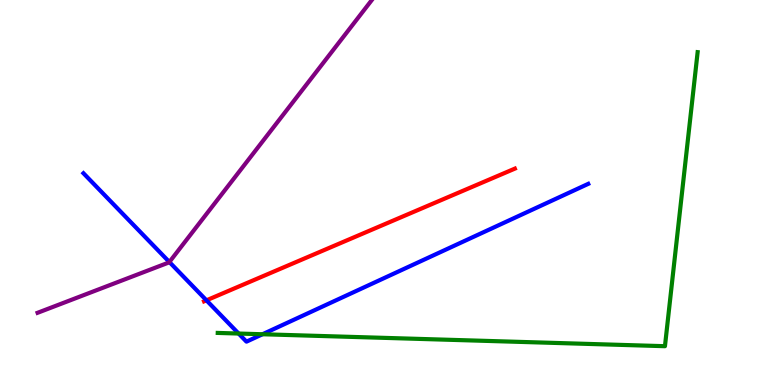[{'lines': ['blue', 'red'], 'intersections': [{'x': 2.66, 'y': 2.2}]}, {'lines': ['green', 'red'], 'intersections': []}, {'lines': ['purple', 'red'], 'intersections': []}, {'lines': ['blue', 'green'], 'intersections': [{'x': 3.08, 'y': 1.34}, {'x': 3.39, 'y': 1.32}]}, {'lines': ['blue', 'purple'], 'intersections': [{'x': 2.19, 'y': 3.19}]}, {'lines': ['green', 'purple'], 'intersections': []}]